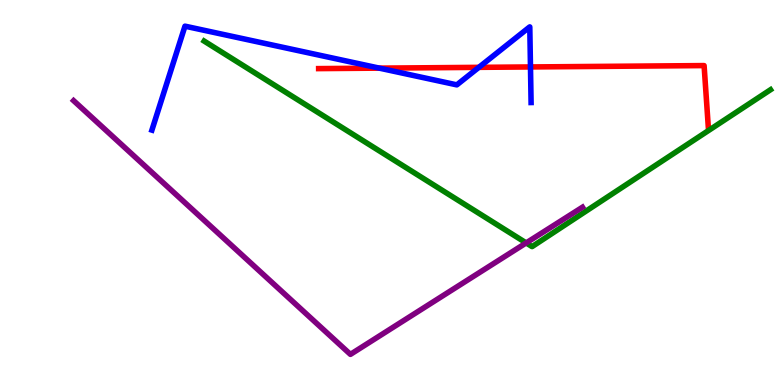[{'lines': ['blue', 'red'], 'intersections': [{'x': 4.89, 'y': 8.23}, {'x': 6.18, 'y': 8.25}, {'x': 6.84, 'y': 8.26}]}, {'lines': ['green', 'red'], 'intersections': []}, {'lines': ['purple', 'red'], 'intersections': []}, {'lines': ['blue', 'green'], 'intersections': []}, {'lines': ['blue', 'purple'], 'intersections': []}, {'lines': ['green', 'purple'], 'intersections': [{'x': 6.79, 'y': 3.69}]}]